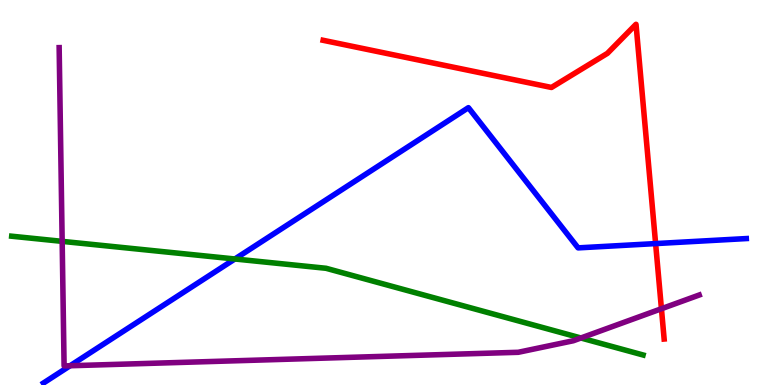[{'lines': ['blue', 'red'], 'intersections': [{'x': 8.46, 'y': 3.67}]}, {'lines': ['green', 'red'], 'intersections': []}, {'lines': ['purple', 'red'], 'intersections': [{'x': 8.53, 'y': 1.98}]}, {'lines': ['blue', 'green'], 'intersections': [{'x': 3.03, 'y': 3.27}]}, {'lines': ['blue', 'purple'], 'intersections': [{'x': 0.905, 'y': 0.5}]}, {'lines': ['green', 'purple'], 'intersections': [{'x': 0.802, 'y': 3.73}, {'x': 7.5, 'y': 1.22}]}]